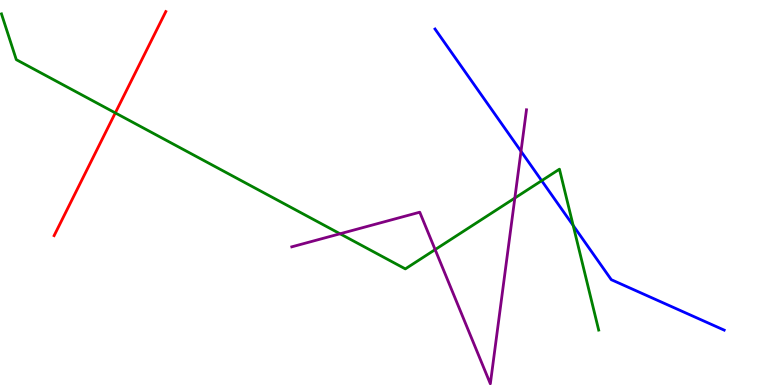[{'lines': ['blue', 'red'], 'intersections': []}, {'lines': ['green', 'red'], 'intersections': [{'x': 1.49, 'y': 7.07}]}, {'lines': ['purple', 'red'], 'intersections': []}, {'lines': ['blue', 'green'], 'intersections': [{'x': 6.99, 'y': 5.31}, {'x': 7.4, 'y': 4.14}]}, {'lines': ['blue', 'purple'], 'intersections': [{'x': 6.72, 'y': 6.07}]}, {'lines': ['green', 'purple'], 'intersections': [{'x': 4.39, 'y': 3.93}, {'x': 5.61, 'y': 3.52}, {'x': 6.64, 'y': 4.86}]}]